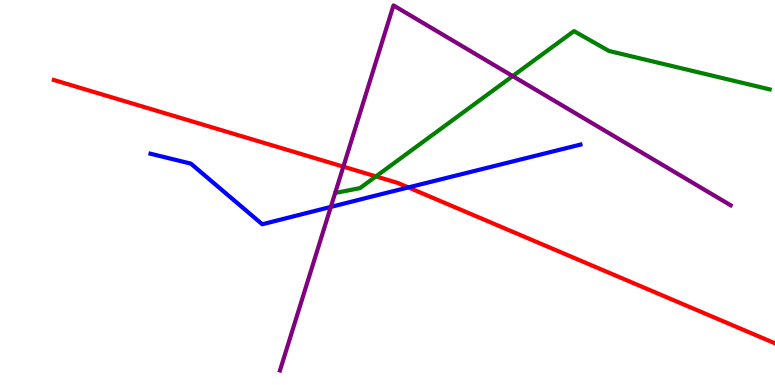[{'lines': ['blue', 'red'], 'intersections': [{'x': 5.27, 'y': 5.13}]}, {'lines': ['green', 'red'], 'intersections': [{'x': 4.85, 'y': 5.42}]}, {'lines': ['purple', 'red'], 'intersections': [{'x': 4.43, 'y': 5.67}]}, {'lines': ['blue', 'green'], 'intersections': []}, {'lines': ['blue', 'purple'], 'intersections': [{'x': 4.27, 'y': 4.63}]}, {'lines': ['green', 'purple'], 'intersections': [{'x': 6.62, 'y': 8.02}]}]